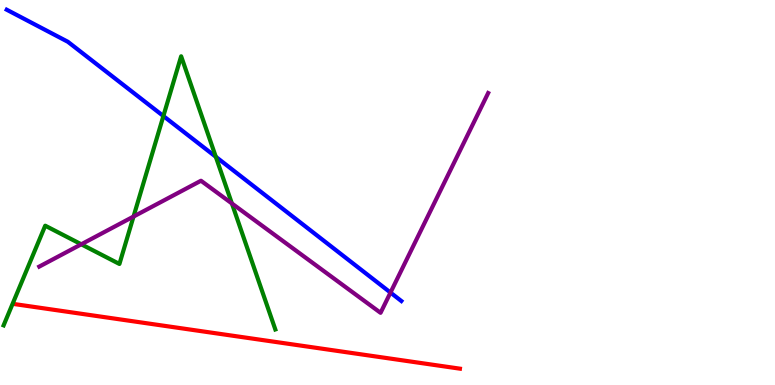[{'lines': ['blue', 'red'], 'intersections': []}, {'lines': ['green', 'red'], 'intersections': []}, {'lines': ['purple', 'red'], 'intersections': []}, {'lines': ['blue', 'green'], 'intersections': [{'x': 2.11, 'y': 6.99}, {'x': 2.78, 'y': 5.93}]}, {'lines': ['blue', 'purple'], 'intersections': [{'x': 5.04, 'y': 2.4}]}, {'lines': ['green', 'purple'], 'intersections': [{'x': 1.05, 'y': 3.65}, {'x': 1.72, 'y': 4.38}, {'x': 2.99, 'y': 4.71}]}]